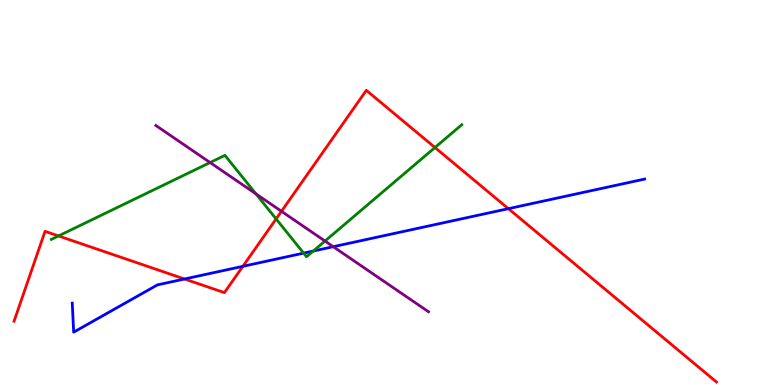[{'lines': ['blue', 'red'], 'intersections': [{'x': 2.38, 'y': 2.75}, {'x': 3.13, 'y': 3.08}, {'x': 6.56, 'y': 4.58}]}, {'lines': ['green', 'red'], 'intersections': [{'x': 0.755, 'y': 3.87}, {'x': 3.56, 'y': 4.31}, {'x': 5.61, 'y': 6.17}]}, {'lines': ['purple', 'red'], 'intersections': [{'x': 3.63, 'y': 4.51}]}, {'lines': ['blue', 'green'], 'intersections': [{'x': 3.92, 'y': 3.43}, {'x': 4.04, 'y': 3.48}]}, {'lines': ['blue', 'purple'], 'intersections': [{'x': 4.3, 'y': 3.59}]}, {'lines': ['green', 'purple'], 'intersections': [{'x': 2.71, 'y': 5.78}, {'x': 3.3, 'y': 4.96}, {'x': 4.19, 'y': 3.74}]}]